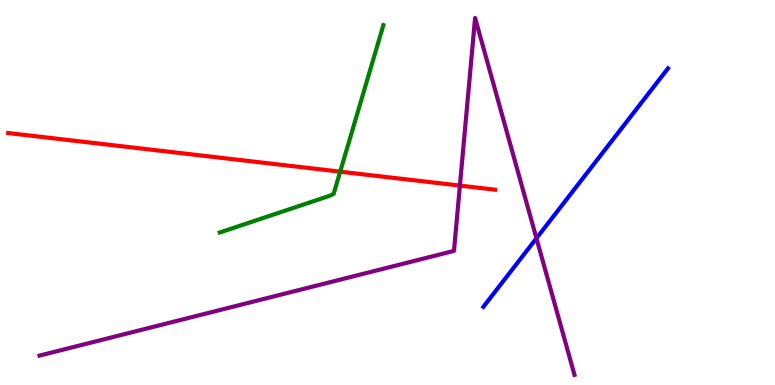[{'lines': ['blue', 'red'], 'intersections': []}, {'lines': ['green', 'red'], 'intersections': [{'x': 4.39, 'y': 5.54}]}, {'lines': ['purple', 'red'], 'intersections': [{'x': 5.93, 'y': 5.18}]}, {'lines': ['blue', 'green'], 'intersections': []}, {'lines': ['blue', 'purple'], 'intersections': [{'x': 6.92, 'y': 3.81}]}, {'lines': ['green', 'purple'], 'intersections': []}]